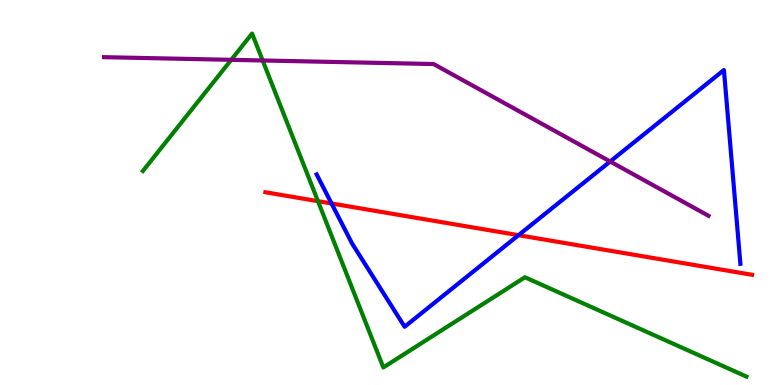[{'lines': ['blue', 'red'], 'intersections': [{'x': 4.28, 'y': 4.71}, {'x': 6.69, 'y': 3.89}]}, {'lines': ['green', 'red'], 'intersections': [{'x': 4.1, 'y': 4.77}]}, {'lines': ['purple', 'red'], 'intersections': []}, {'lines': ['blue', 'green'], 'intersections': []}, {'lines': ['blue', 'purple'], 'intersections': [{'x': 7.87, 'y': 5.81}]}, {'lines': ['green', 'purple'], 'intersections': [{'x': 2.98, 'y': 8.45}, {'x': 3.39, 'y': 8.43}]}]